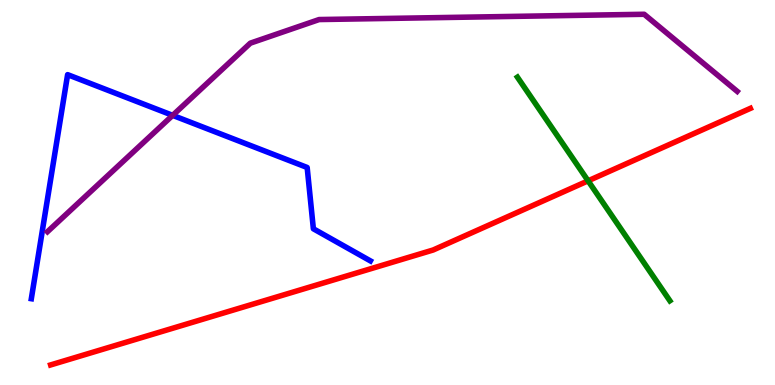[{'lines': ['blue', 'red'], 'intersections': []}, {'lines': ['green', 'red'], 'intersections': [{'x': 7.59, 'y': 5.3}]}, {'lines': ['purple', 'red'], 'intersections': []}, {'lines': ['blue', 'green'], 'intersections': []}, {'lines': ['blue', 'purple'], 'intersections': [{'x': 2.23, 'y': 7.0}]}, {'lines': ['green', 'purple'], 'intersections': []}]